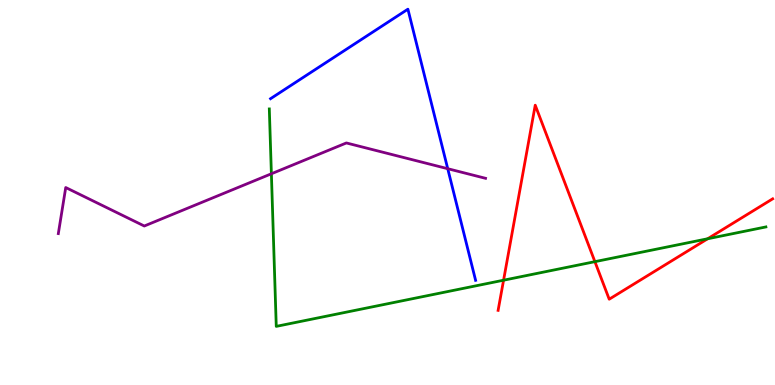[{'lines': ['blue', 'red'], 'intersections': []}, {'lines': ['green', 'red'], 'intersections': [{'x': 6.5, 'y': 2.72}, {'x': 7.68, 'y': 3.2}, {'x': 9.13, 'y': 3.8}]}, {'lines': ['purple', 'red'], 'intersections': []}, {'lines': ['blue', 'green'], 'intersections': []}, {'lines': ['blue', 'purple'], 'intersections': [{'x': 5.78, 'y': 5.62}]}, {'lines': ['green', 'purple'], 'intersections': [{'x': 3.5, 'y': 5.49}]}]